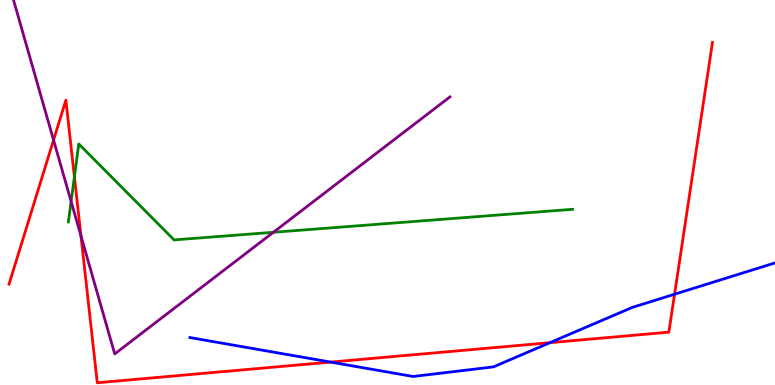[{'lines': ['blue', 'red'], 'intersections': [{'x': 4.27, 'y': 0.595}, {'x': 7.1, 'y': 1.1}, {'x': 8.7, 'y': 2.36}]}, {'lines': ['green', 'red'], 'intersections': [{'x': 0.96, 'y': 5.41}]}, {'lines': ['purple', 'red'], 'intersections': [{'x': 0.691, 'y': 6.36}, {'x': 1.04, 'y': 3.87}]}, {'lines': ['blue', 'green'], 'intersections': []}, {'lines': ['blue', 'purple'], 'intersections': []}, {'lines': ['green', 'purple'], 'intersections': [{'x': 0.918, 'y': 4.77}, {'x': 3.53, 'y': 3.97}]}]